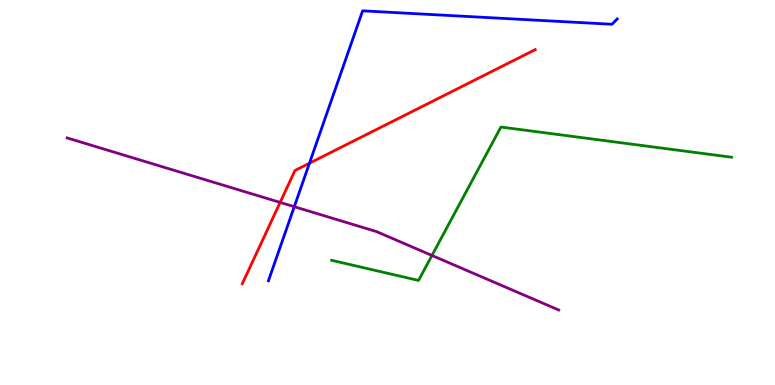[{'lines': ['blue', 'red'], 'intersections': [{'x': 3.99, 'y': 5.76}]}, {'lines': ['green', 'red'], 'intersections': []}, {'lines': ['purple', 'red'], 'intersections': [{'x': 3.61, 'y': 4.74}]}, {'lines': ['blue', 'green'], 'intersections': []}, {'lines': ['blue', 'purple'], 'intersections': [{'x': 3.8, 'y': 4.63}]}, {'lines': ['green', 'purple'], 'intersections': [{'x': 5.57, 'y': 3.36}]}]